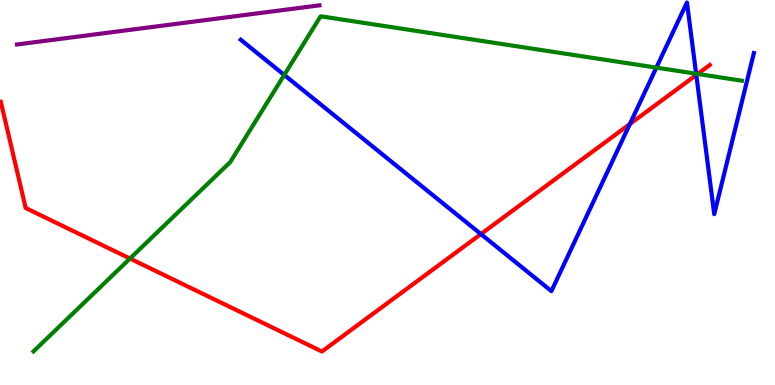[{'lines': ['blue', 'red'], 'intersections': [{'x': 6.21, 'y': 3.92}, {'x': 8.13, 'y': 6.78}, {'x': 8.98, 'y': 8.05}]}, {'lines': ['green', 'red'], 'intersections': [{'x': 1.68, 'y': 3.28}, {'x': 9.0, 'y': 8.08}]}, {'lines': ['purple', 'red'], 'intersections': []}, {'lines': ['blue', 'green'], 'intersections': [{'x': 3.67, 'y': 8.05}, {'x': 8.47, 'y': 8.24}, {'x': 8.98, 'y': 8.09}]}, {'lines': ['blue', 'purple'], 'intersections': []}, {'lines': ['green', 'purple'], 'intersections': []}]